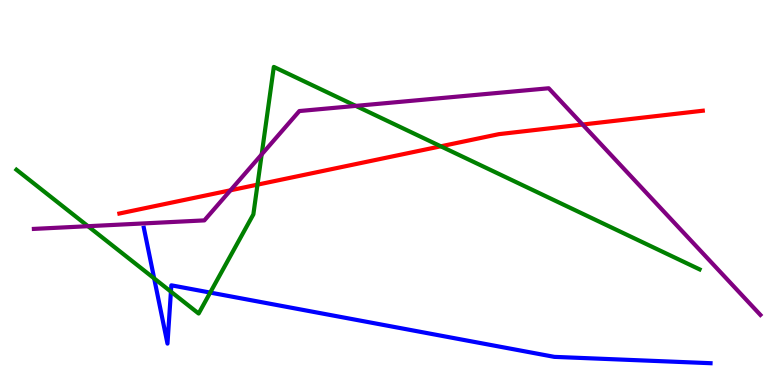[{'lines': ['blue', 'red'], 'intersections': []}, {'lines': ['green', 'red'], 'intersections': [{'x': 3.32, 'y': 5.2}, {'x': 5.69, 'y': 6.2}]}, {'lines': ['purple', 'red'], 'intersections': [{'x': 2.97, 'y': 5.06}, {'x': 7.52, 'y': 6.77}]}, {'lines': ['blue', 'green'], 'intersections': [{'x': 1.99, 'y': 2.77}, {'x': 2.21, 'y': 2.42}, {'x': 2.71, 'y': 2.4}]}, {'lines': ['blue', 'purple'], 'intersections': []}, {'lines': ['green', 'purple'], 'intersections': [{'x': 1.14, 'y': 4.12}, {'x': 3.38, 'y': 5.99}, {'x': 4.59, 'y': 7.25}]}]